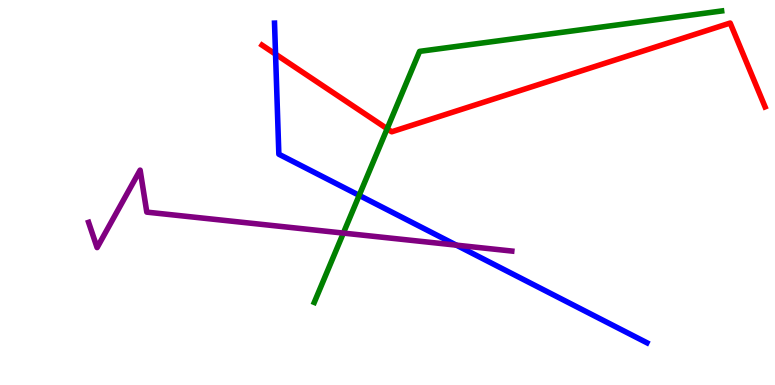[{'lines': ['blue', 'red'], 'intersections': [{'x': 3.56, 'y': 8.59}]}, {'lines': ['green', 'red'], 'intersections': [{'x': 5.0, 'y': 6.66}]}, {'lines': ['purple', 'red'], 'intersections': []}, {'lines': ['blue', 'green'], 'intersections': [{'x': 4.63, 'y': 4.93}]}, {'lines': ['blue', 'purple'], 'intersections': [{'x': 5.89, 'y': 3.63}]}, {'lines': ['green', 'purple'], 'intersections': [{'x': 4.43, 'y': 3.95}]}]